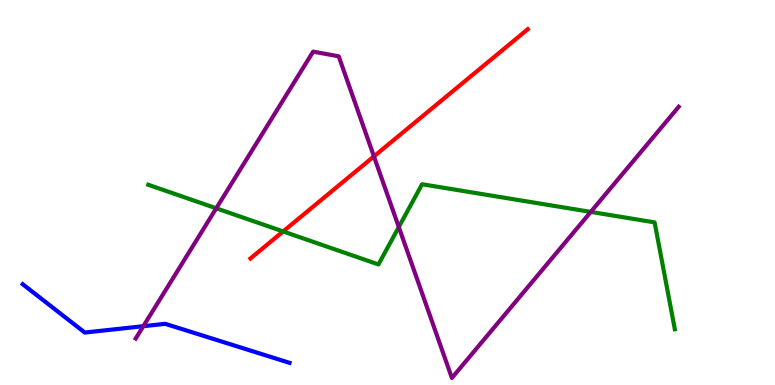[{'lines': ['blue', 'red'], 'intersections': []}, {'lines': ['green', 'red'], 'intersections': [{'x': 3.65, 'y': 3.99}]}, {'lines': ['purple', 'red'], 'intersections': [{'x': 4.82, 'y': 5.94}]}, {'lines': ['blue', 'green'], 'intersections': []}, {'lines': ['blue', 'purple'], 'intersections': [{'x': 1.85, 'y': 1.53}]}, {'lines': ['green', 'purple'], 'intersections': [{'x': 2.79, 'y': 4.59}, {'x': 5.15, 'y': 4.1}, {'x': 7.62, 'y': 4.5}]}]